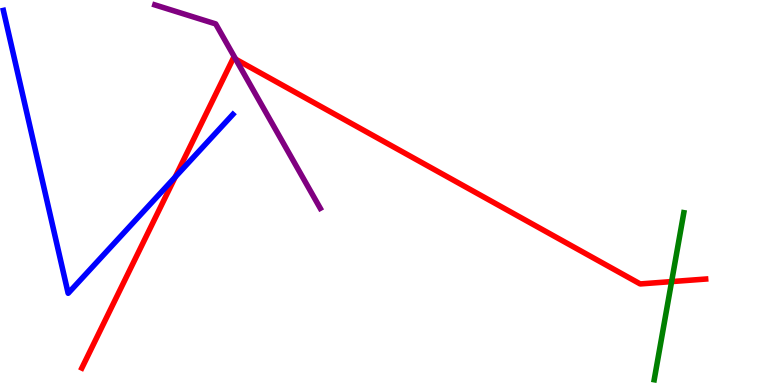[{'lines': ['blue', 'red'], 'intersections': [{'x': 2.26, 'y': 5.4}]}, {'lines': ['green', 'red'], 'intersections': [{'x': 8.67, 'y': 2.69}]}, {'lines': ['purple', 'red'], 'intersections': [{'x': 3.04, 'y': 8.46}]}, {'lines': ['blue', 'green'], 'intersections': []}, {'lines': ['blue', 'purple'], 'intersections': []}, {'lines': ['green', 'purple'], 'intersections': []}]